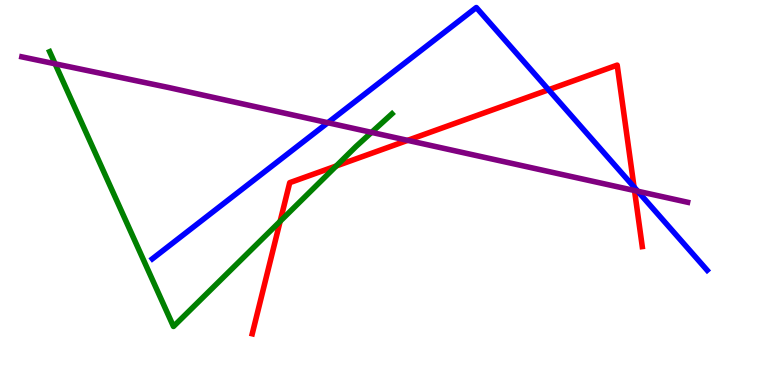[{'lines': ['blue', 'red'], 'intersections': [{'x': 7.08, 'y': 7.67}, {'x': 8.18, 'y': 5.14}]}, {'lines': ['green', 'red'], 'intersections': [{'x': 3.61, 'y': 4.25}, {'x': 4.34, 'y': 5.69}]}, {'lines': ['purple', 'red'], 'intersections': [{'x': 5.26, 'y': 6.35}, {'x': 8.19, 'y': 5.05}]}, {'lines': ['blue', 'green'], 'intersections': []}, {'lines': ['blue', 'purple'], 'intersections': [{'x': 4.23, 'y': 6.81}, {'x': 8.23, 'y': 5.03}]}, {'lines': ['green', 'purple'], 'intersections': [{'x': 0.711, 'y': 8.34}, {'x': 4.79, 'y': 6.56}]}]